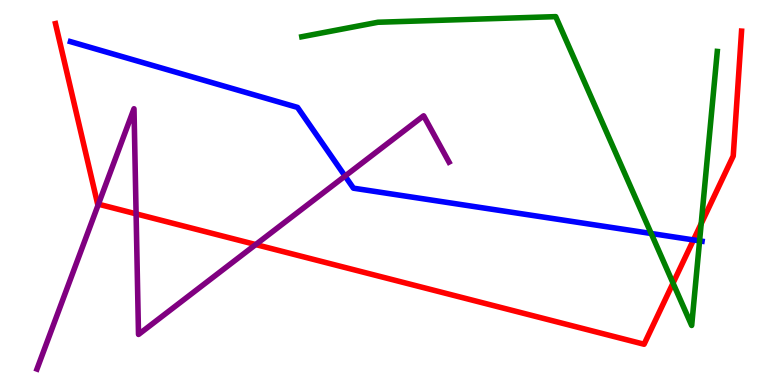[{'lines': ['blue', 'red'], 'intersections': [{'x': 8.95, 'y': 3.77}]}, {'lines': ['green', 'red'], 'intersections': [{'x': 8.68, 'y': 2.65}, {'x': 9.05, 'y': 4.19}]}, {'lines': ['purple', 'red'], 'intersections': [{'x': 1.27, 'y': 4.7}, {'x': 1.76, 'y': 4.45}, {'x': 3.3, 'y': 3.65}]}, {'lines': ['blue', 'green'], 'intersections': [{'x': 8.4, 'y': 3.94}, {'x': 9.03, 'y': 3.74}]}, {'lines': ['blue', 'purple'], 'intersections': [{'x': 4.45, 'y': 5.43}]}, {'lines': ['green', 'purple'], 'intersections': []}]